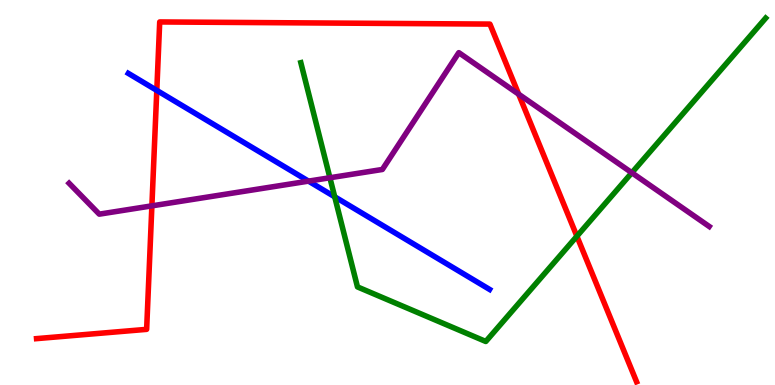[{'lines': ['blue', 'red'], 'intersections': [{'x': 2.02, 'y': 7.65}]}, {'lines': ['green', 'red'], 'intersections': [{'x': 7.44, 'y': 3.86}]}, {'lines': ['purple', 'red'], 'intersections': [{'x': 1.96, 'y': 4.65}, {'x': 6.69, 'y': 7.55}]}, {'lines': ['blue', 'green'], 'intersections': [{'x': 4.32, 'y': 4.89}]}, {'lines': ['blue', 'purple'], 'intersections': [{'x': 3.98, 'y': 5.3}]}, {'lines': ['green', 'purple'], 'intersections': [{'x': 4.26, 'y': 5.38}, {'x': 8.15, 'y': 5.51}]}]